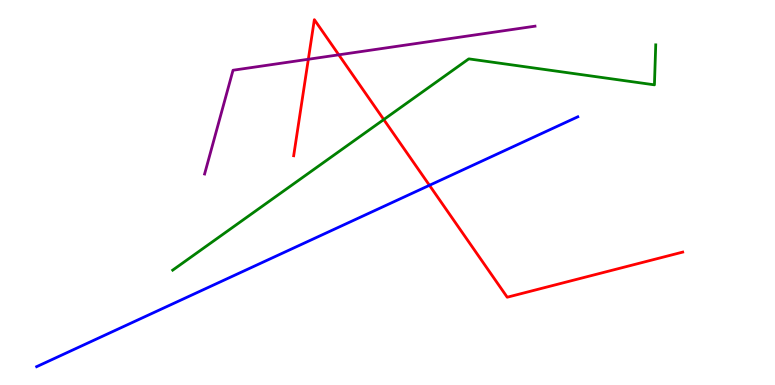[{'lines': ['blue', 'red'], 'intersections': [{'x': 5.54, 'y': 5.19}]}, {'lines': ['green', 'red'], 'intersections': [{'x': 4.95, 'y': 6.89}]}, {'lines': ['purple', 'red'], 'intersections': [{'x': 3.98, 'y': 8.46}, {'x': 4.37, 'y': 8.58}]}, {'lines': ['blue', 'green'], 'intersections': []}, {'lines': ['blue', 'purple'], 'intersections': []}, {'lines': ['green', 'purple'], 'intersections': []}]